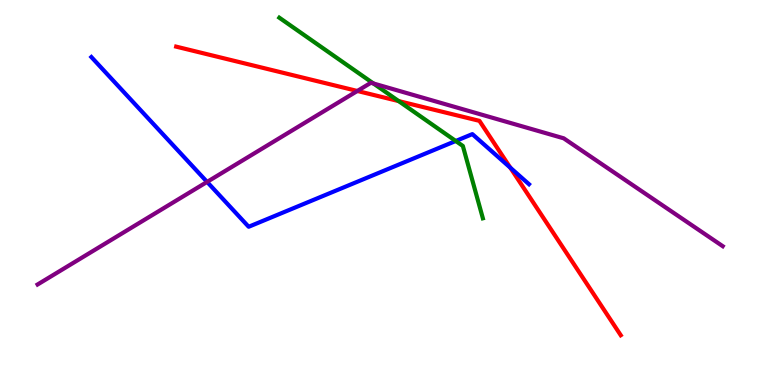[{'lines': ['blue', 'red'], 'intersections': [{'x': 6.58, 'y': 5.64}]}, {'lines': ['green', 'red'], 'intersections': [{'x': 5.14, 'y': 7.37}]}, {'lines': ['purple', 'red'], 'intersections': [{'x': 4.61, 'y': 7.64}]}, {'lines': ['blue', 'green'], 'intersections': [{'x': 5.88, 'y': 6.34}]}, {'lines': ['blue', 'purple'], 'intersections': [{'x': 2.67, 'y': 5.28}]}, {'lines': ['green', 'purple'], 'intersections': [{'x': 4.82, 'y': 7.83}]}]